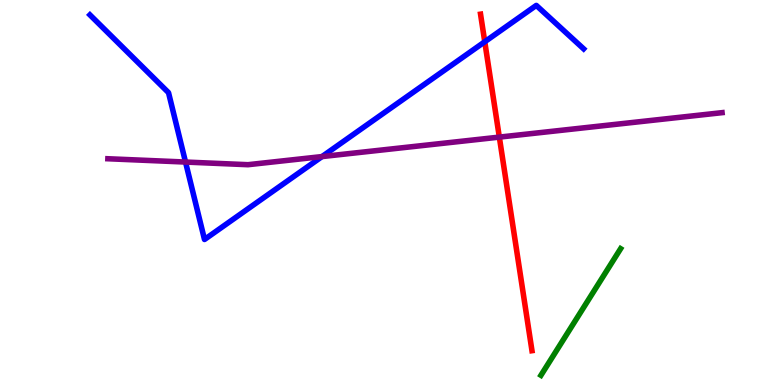[{'lines': ['blue', 'red'], 'intersections': [{'x': 6.25, 'y': 8.92}]}, {'lines': ['green', 'red'], 'intersections': []}, {'lines': ['purple', 'red'], 'intersections': [{'x': 6.44, 'y': 6.44}]}, {'lines': ['blue', 'green'], 'intersections': []}, {'lines': ['blue', 'purple'], 'intersections': [{'x': 2.39, 'y': 5.79}, {'x': 4.16, 'y': 5.93}]}, {'lines': ['green', 'purple'], 'intersections': []}]